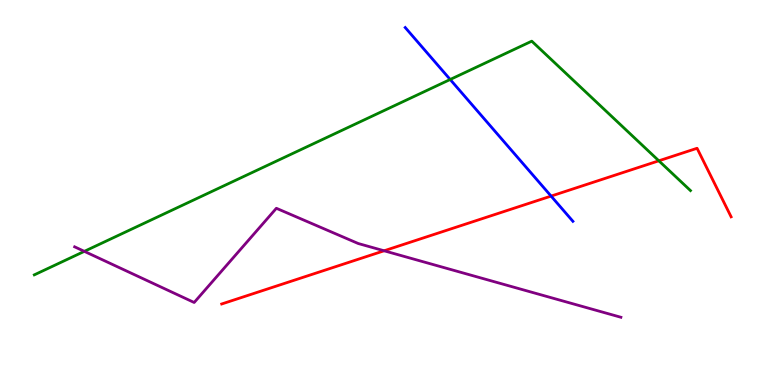[{'lines': ['blue', 'red'], 'intersections': [{'x': 7.11, 'y': 4.91}]}, {'lines': ['green', 'red'], 'intersections': [{'x': 8.5, 'y': 5.82}]}, {'lines': ['purple', 'red'], 'intersections': [{'x': 4.96, 'y': 3.49}]}, {'lines': ['blue', 'green'], 'intersections': [{'x': 5.81, 'y': 7.94}]}, {'lines': ['blue', 'purple'], 'intersections': []}, {'lines': ['green', 'purple'], 'intersections': [{'x': 1.09, 'y': 3.47}]}]